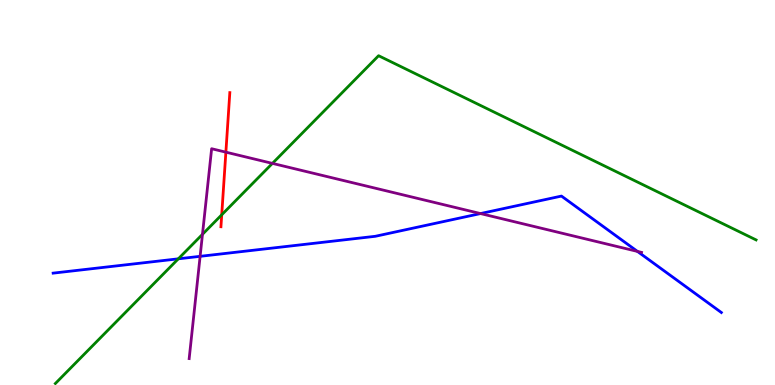[{'lines': ['blue', 'red'], 'intersections': []}, {'lines': ['green', 'red'], 'intersections': [{'x': 2.86, 'y': 4.42}]}, {'lines': ['purple', 'red'], 'intersections': [{'x': 2.91, 'y': 6.05}]}, {'lines': ['blue', 'green'], 'intersections': [{'x': 2.3, 'y': 3.28}]}, {'lines': ['blue', 'purple'], 'intersections': [{'x': 2.58, 'y': 3.34}, {'x': 6.2, 'y': 4.45}, {'x': 8.23, 'y': 3.47}]}, {'lines': ['green', 'purple'], 'intersections': [{'x': 2.61, 'y': 3.91}, {'x': 3.52, 'y': 5.76}]}]